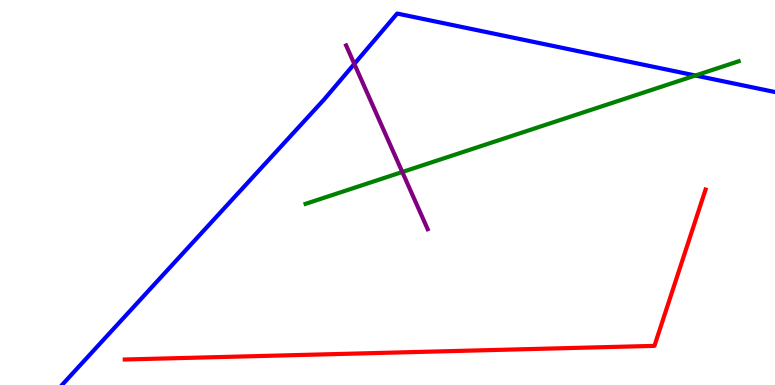[{'lines': ['blue', 'red'], 'intersections': []}, {'lines': ['green', 'red'], 'intersections': []}, {'lines': ['purple', 'red'], 'intersections': []}, {'lines': ['blue', 'green'], 'intersections': [{'x': 8.97, 'y': 8.04}]}, {'lines': ['blue', 'purple'], 'intersections': [{'x': 4.57, 'y': 8.34}]}, {'lines': ['green', 'purple'], 'intersections': [{'x': 5.19, 'y': 5.53}]}]